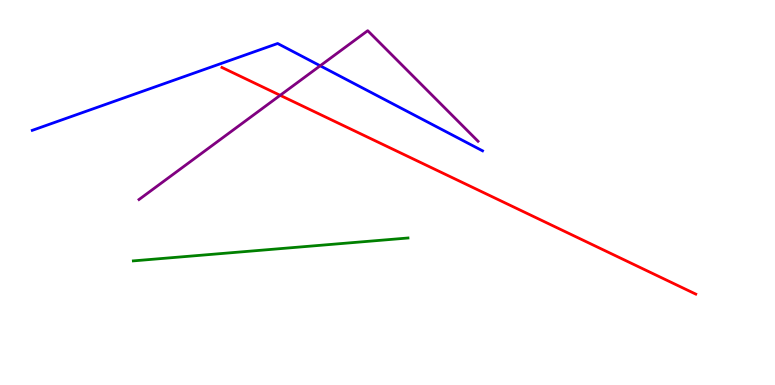[{'lines': ['blue', 'red'], 'intersections': []}, {'lines': ['green', 'red'], 'intersections': []}, {'lines': ['purple', 'red'], 'intersections': [{'x': 3.62, 'y': 7.52}]}, {'lines': ['blue', 'green'], 'intersections': []}, {'lines': ['blue', 'purple'], 'intersections': [{'x': 4.13, 'y': 8.29}]}, {'lines': ['green', 'purple'], 'intersections': []}]